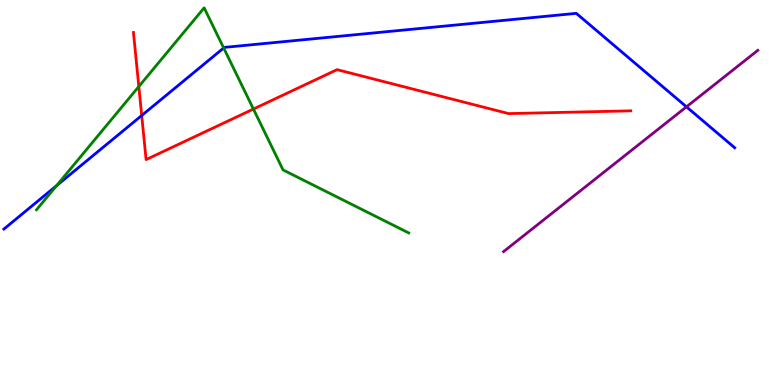[{'lines': ['blue', 'red'], 'intersections': [{'x': 1.83, 'y': 7.0}]}, {'lines': ['green', 'red'], 'intersections': [{'x': 1.79, 'y': 7.75}, {'x': 3.27, 'y': 7.17}]}, {'lines': ['purple', 'red'], 'intersections': []}, {'lines': ['blue', 'green'], 'intersections': [{'x': 0.729, 'y': 5.18}, {'x': 2.89, 'y': 8.75}]}, {'lines': ['blue', 'purple'], 'intersections': [{'x': 8.86, 'y': 7.23}]}, {'lines': ['green', 'purple'], 'intersections': []}]